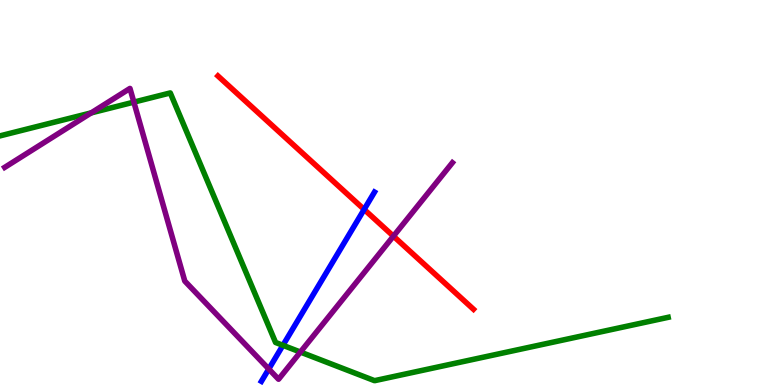[{'lines': ['blue', 'red'], 'intersections': [{'x': 4.7, 'y': 4.56}]}, {'lines': ['green', 'red'], 'intersections': []}, {'lines': ['purple', 'red'], 'intersections': [{'x': 5.08, 'y': 3.87}]}, {'lines': ['blue', 'green'], 'intersections': [{'x': 3.65, 'y': 1.03}]}, {'lines': ['blue', 'purple'], 'intersections': [{'x': 3.47, 'y': 0.415}]}, {'lines': ['green', 'purple'], 'intersections': [{'x': 1.18, 'y': 7.07}, {'x': 1.73, 'y': 7.35}, {'x': 3.88, 'y': 0.856}]}]